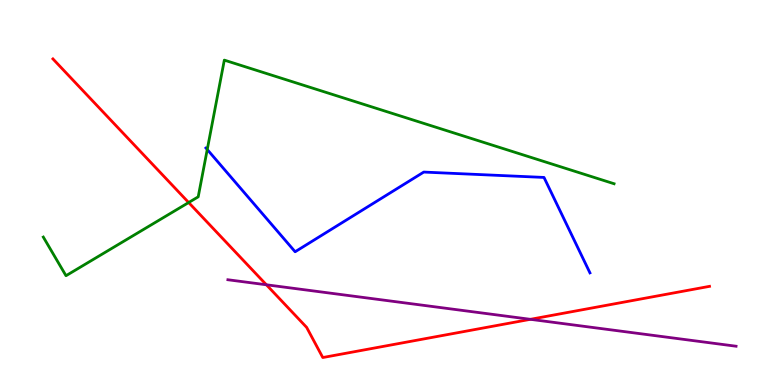[{'lines': ['blue', 'red'], 'intersections': []}, {'lines': ['green', 'red'], 'intersections': [{'x': 2.43, 'y': 4.74}]}, {'lines': ['purple', 'red'], 'intersections': [{'x': 3.44, 'y': 2.6}, {'x': 6.84, 'y': 1.71}]}, {'lines': ['blue', 'green'], 'intersections': [{'x': 2.67, 'y': 6.12}]}, {'lines': ['blue', 'purple'], 'intersections': []}, {'lines': ['green', 'purple'], 'intersections': []}]